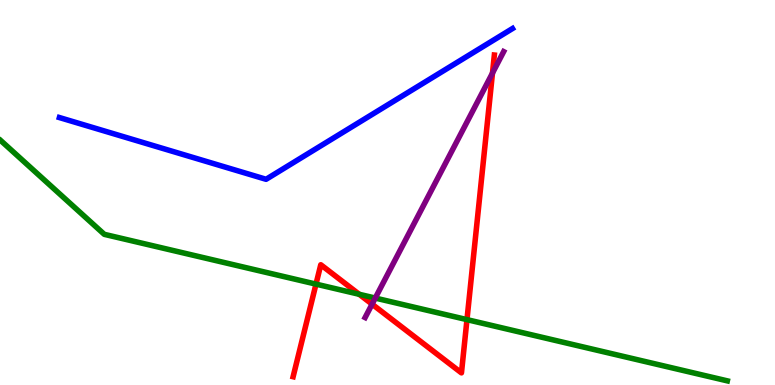[{'lines': ['blue', 'red'], 'intersections': []}, {'lines': ['green', 'red'], 'intersections': [{'x': 4.08, 'y': 2.62}, {'x': 4.63, 'y': 2.36}, {'x': 6.03, 'y': 1.7}]}, {'lines': ['purple', 'red'], 'intersections': [{'x': 4.8, 'y': 2.1}, {'x': 6.35, 'y': 8.1}]}, {'lines': ['blue', 'green'], 'intersections': []}, {'lines': ['blue', 'purple'], 'intersections': []}, {'lines': ['green', 'purple'], 'intersections': [{'x': 4.84, 'y': 2.26}]}]